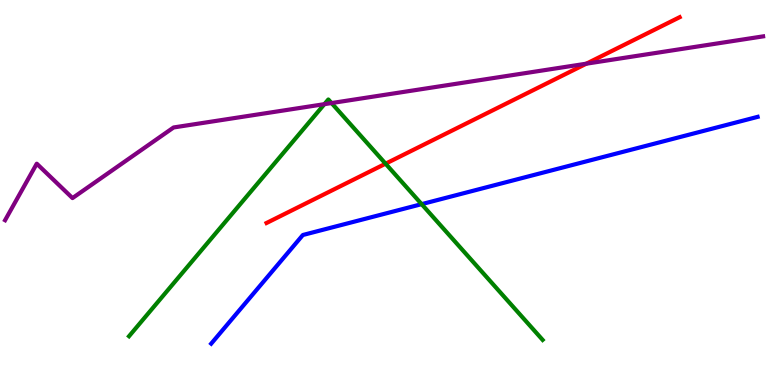[{'lines': ['blue', 'red'], 'intersections': []}, {'lines': ['green', 'red'], 'intersections': [{'x': 4.98, 'y': 5.75}]}, {'lines': ['purple', 'red'], 'intersections': [{'x': 7.57, 'y': 8.35}]}, {'lines': ['blue', 'green'], 'intersections': [{'x': 5.44, 'y': 4.7}]}, {'lines': ['blue', 'purple'], 'intersections': []}, {'lines': ['green', 'purple'], 'intersections': [{'x': 4.19, 'y': 7.29}, {'x': 4.28, 'y': 7.32}]}]